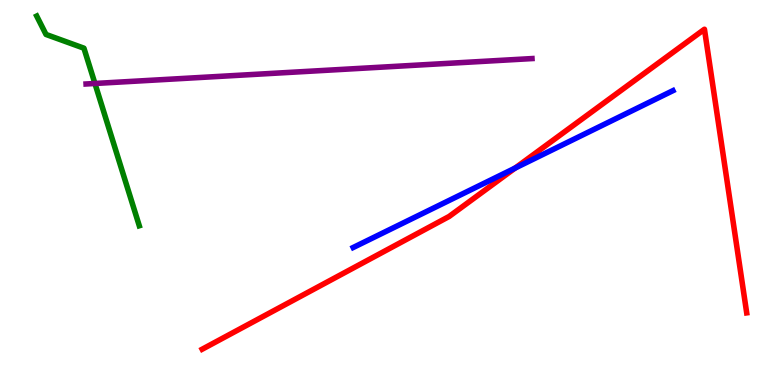[{'lines': ['blue', 'red'], 'intersections': [{'x': 6.65, 'y': 5.63}]}, {'lines': ['green', 'red'], 'intersections': []}, {'lines': ['purple', 'red'], 'intersections': []}, {'lines': ['blue', 'green'], 'intersections': []}, {'lines': ['blue', 'purple'], 'intersections': []}, {'lines': ['green', 'purple'], 'intersections': [{'x': 1.22, 'y': 7.83}]}]